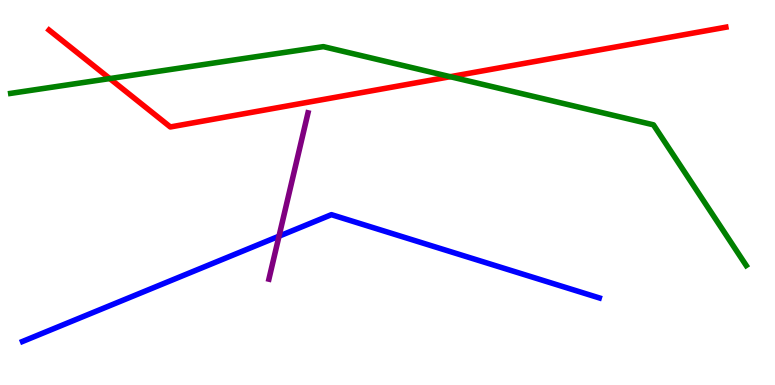[{'lines': ['blue', 'red'], 'intersections': []}, {'lines': ['green', 'red'], 'intersections': [{'x': 1.42, 'y': 7.96}, {'x': 5.81, 'y': 8.01}]}, {'lines': ['purple', 'red'], 'intersections': []}, {'lines': ['blue', 'green'], 'intersections': []}, {'lines': ['blue', 'purple'], 'intersections': [{'x': 3.6, 'y': 3.87}]}, {'lines': ['green', 'purple'], 'intersections': []}]